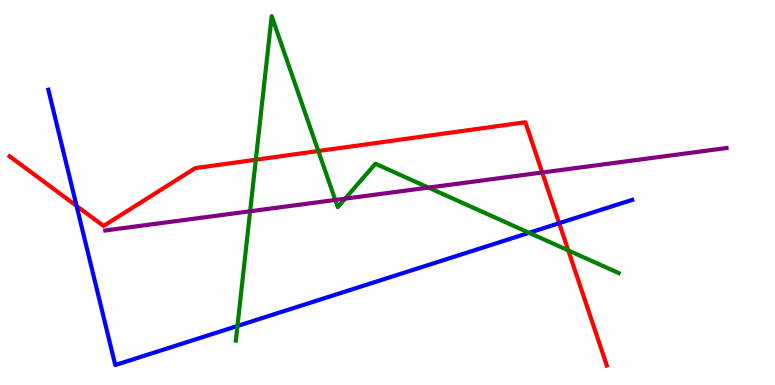[{'lines': ['blue', 'red'], 'intersections': [{'x': 0.988, 'y': 4.65}, {'x': 7.22, 'y': 4.2}]}, {'lines': ['green', 'red'], 'intersections': [{'x': 3.3, 'y': 5.85}, {'x': 4.11, 'y': 6.08}, {'x': 7.33, 'y': 3.5}]}, {'lines': ['purple', 'red'], 'intersections': [{'x': 7.0, 'y': 5.52}]}, {'lines': ['blue', 'green'], 'intersections': [{'x': 3.06, 'y': 1.53}, {'x': 6.83, 'y': 3.95}]}, {'lines': ['blue', 'purple'], 'intersections': []}, {'lines': ['green', 'purple'], 'intersections': [{'x': 3.23, 'y': 4.51}, {'x': 4.33, 'y': 4.81}, {'x': 4.45, 'y': 4.84}, {'x': 5.53, 'y': 5.13}]}]